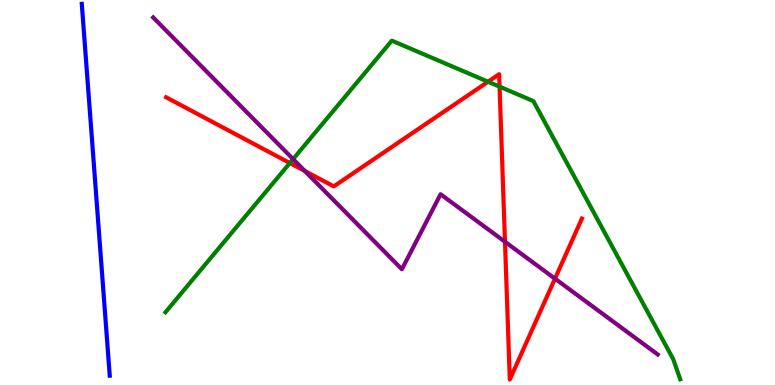[{'lines': ['blue', 'red'], 'intersections': []}, {'lines': ['green', 'red'], 'intersections': [{'x': 3.74, 'y': 5.77}, {'x': 6.3, 'y': 7.88}, {'x': 6.45, 'y': 7.75}]}, {'lines': ['purple', 'red'], 'intersections': [{'x': 3.93, 'y': 5.56}, {'x': 6.52, 'y': 3.72}, {'x': 7.16, 'y': 2.76}]}, {'lines': ['blue', 'green'], 'intersections': []}, {'lines': ['blue', 'purple'], 'intersections': []}, {'lines': ['green', 'purple'], 'intersections': [{'x': 3.78, 'y': 5.87}]}]